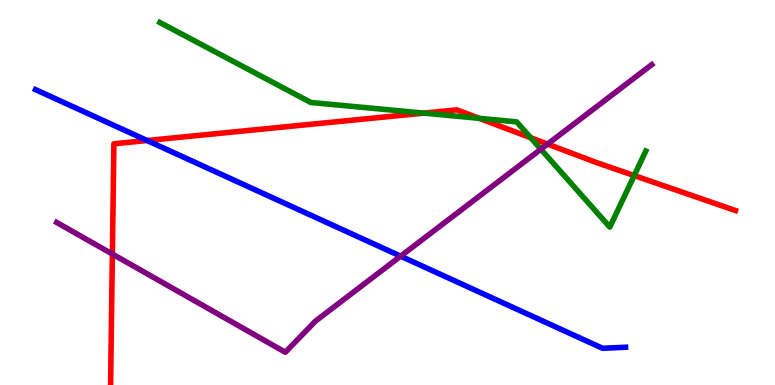[{'lines': ['blue', 'red'], 'intersections': [{'x': 1.9, 'y': 6.35}]}, {'lines': ['green', 'red'], 'intersections': [{'x': 5.47, 'y': 7.06}, {'x': 6.18, 'y': 6.93}, {'x': 6.85, 'y': 6.42}, {'x': 8.18, 'y': 5.44}]}, {'lines': ['purple', 'red'], 'intersections': [{'x': 1.45, 'y': 3.4}, {'x': 7.07, 'y': 6.26}]}, {'lines': ['blue', 'green'], 'intersections': []}, {'lines': ['blue', 'purple'], 'intersections': [{'x': 5.17, 'y': 3.35}]}, {'lines': ['green', 'purple'], 'intersections': [{'x': 6.98, 'y': 6.12}]}]